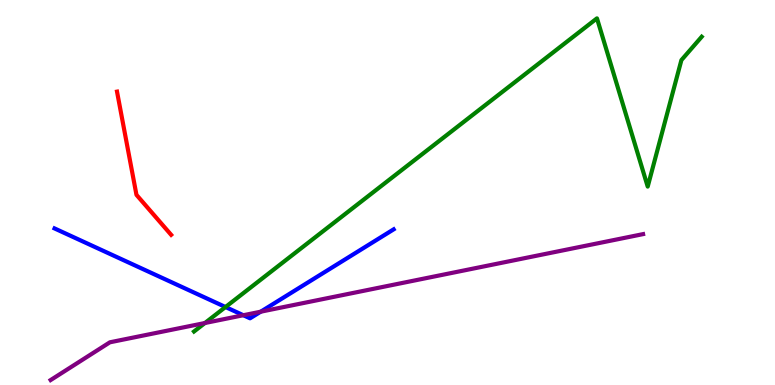[{'lines': ['blue', 'red'], 'intersections': []}, {'lines': ['green', 'red'], 'intersections': []}, {'lines': ['purple', 'red'], 'intersections': []}, {'lines': ['blue', 'green'], 'intersections': [{'x': 2.91, 'y': 2.03}]}, {'lines': ['blue', 'purple'], 'intersections': [{'x': 3.14, 'y': 1.81}, {'x': 3.36, 'y': 1.9}]}, {'lines': ['green', 'purple'], 'intersections': [{'x': 2.64, 'y': 1.61}]}]